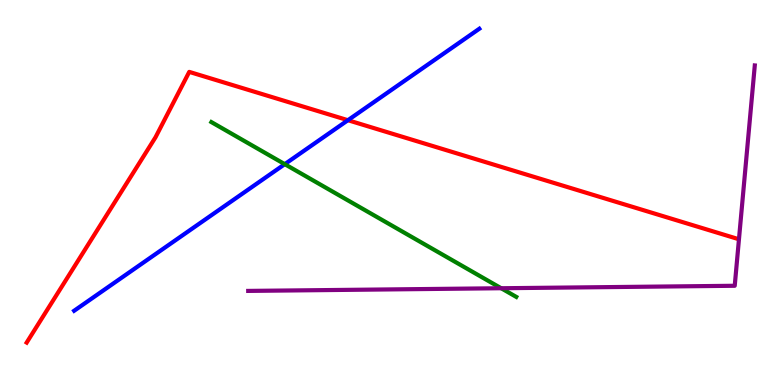[{'lines': ['blue', 'red'], 'intersections': [{'x': 4.49, 'y': 6.88}]}, {'lines': ['green', 'red'], 'intersections': []}, {'lines': ['purple', 'red'], 'intersections': []}, {'lines': ['blue', 'green'], 'intersections': [{'x': 3.67, 'y': 5.74}]}, {'lines': ['blue', 'purple'], 'intersections': []}, {'lines': ['green', 'purple'], 'intersections': [{'x': 6.47, 'y': 2.51}]}]